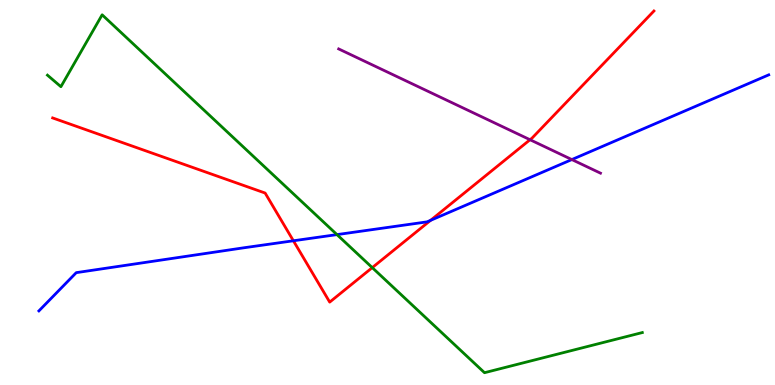[{'lines': ['blue', 'red'], 'intersections': [{'x': 3.79, 'y': 3.75}, {'x': 5.56, 'y': 4.28}]}, {'lines': ['green', 'red'], 'intersections': [{'x': 4.8, 'y': 3.05}]}, {'lines': ['purple', 'red'], 'intersections': [{'x': 6.84, 'y': 6.37}]}, {'lines': ['blue', 'green'], 'intersections': [{'x': 4.35, 'y': 3.91}]}, {'lines': ['blue', 'purple'], 'intersections': [{'x': 7.38, 'y': 5.86}]}, {'lines': ['green', 'purple'], 'intersections': []}]